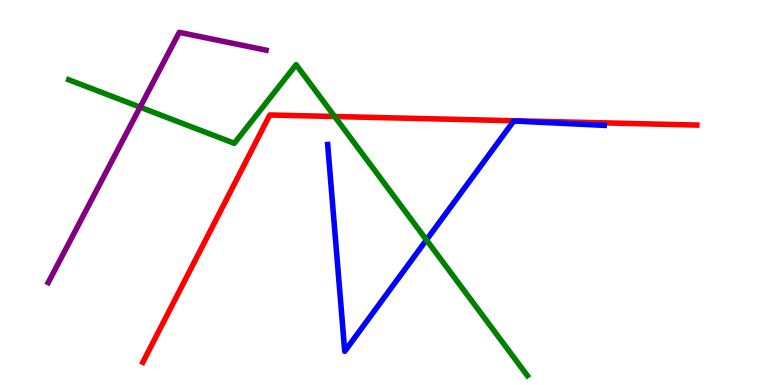[{'lines': ['blue', 'red'], 'intersections': []}, {'lines': ['green', 'red'], 'intersections': [{'x': 4.32, 'y': 6.97}]}, {'lines': ['purple', 'red'], 'intersections': []}, {'lines': ['blue', 'green'], 'intersections': [{'x': 5.5, 'y': 3.77}]}, {'lines': ['blue', 'purple'], 'intersections': []}, {'lines': ['green', 'purple'], 'intersections': [{'x': 1.81, 'y': 7.22}]}]